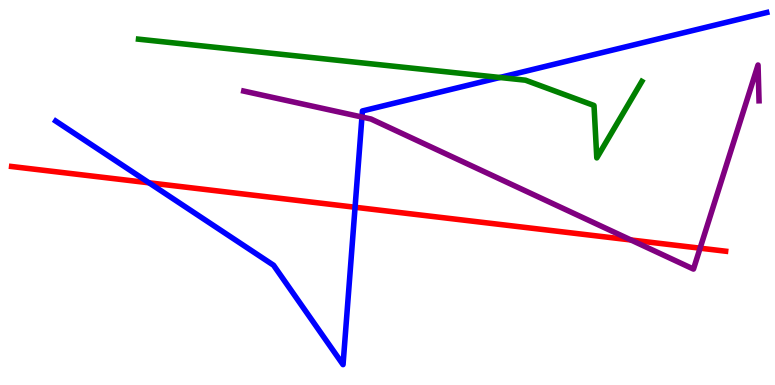[{'lines': ['blue', 'red'], 'intersections': [{'x': 1.92, 'y': 5.25}, {'x': 4.58, 'y': 4.62}]}, {'lines': ['green', 'red'], 'intersections': []}, {'lines': ['purple', 'red'], 'intersections': [{'x': 8.14, 'y': 3.77}, {'x': 9.03, 'y': 3.55}]}, {'lines': ['blue', 'green'], 'intersections': [{'x': 6.45, 'y': 7.99}]}, {'lines': ['blue', 'purple'], 'intersections': [{'x': 4.67, 'y': 6.96}]}, {'lines': ['green', 'purple'], 'intersections': []}]